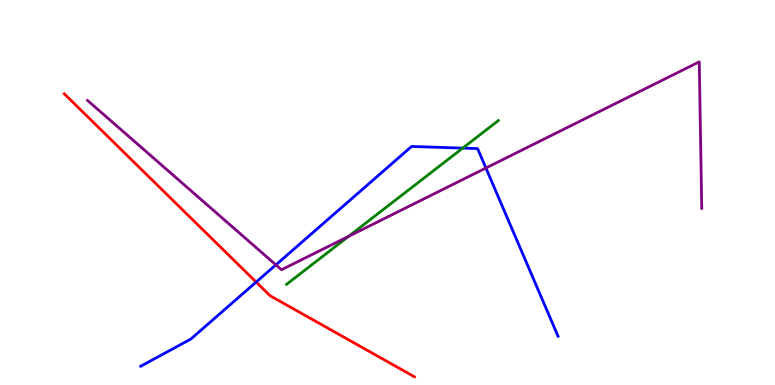[{'lines': ['blue', 'red'], 'intersections': [{'x': 3.31, 'y': 2.67}]}, {'lines': ['green', 'red'], 'intersections': []}, {'lines': ['purple', 'red'], 'intersections': []}, {'lines': ['blue', 'green'], 'intersections': [{'x': 5.97, 'y': 6.15}]}, {'lines': ['blue', 'purple'], 'intersections': [{'x': 3.56, 'y': 3.12}, {'x': 6.27, 'y': 5.64}]}, {'lines': ['green', 'purple'], 'intersections': [{'x': 4.5, 'y': 3.86}]}]